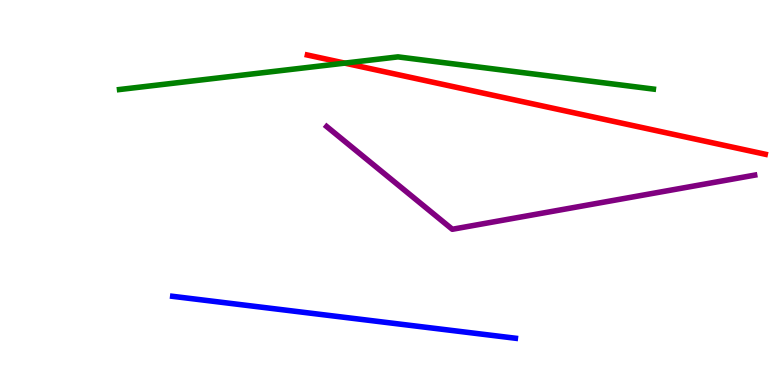[{'lines': ['blue', 'red'], 'intersections': []}, {'lines': ['green', 'red'], 'intersections': [{'x': 4.45, 'y': 8.36}]}, {'lines': ['purple', 'red'], 'intersections': []}, {'lines': ['blue', 'green'], 'intersections': []}, {'lines': ['blue', 'purple'], 'intersections': []}, {'lines': ['green', 'purple'], 'intersections': []}]